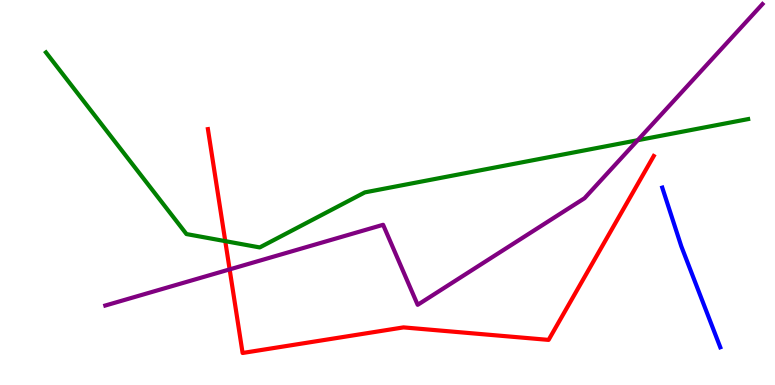[{'lines': ['blue', 'red'], 'intersections': []}, {'lines': ['green', 'red'], 'intersections': [{'x': 2.91, 'y': 3.74}]}, {'lines': ['purple', 'red'], 'intersections': [{'x': 2.96, 'y': 3.0}]}, {'lines': ['blue', 'green'], 'intersections': []}, {'lines': ['blue', 'purple'], 'intersections': []}, {'lines': ['green', 'purple'], 'intersections': [{'x': 8.23, 'y': 6.36}]}]